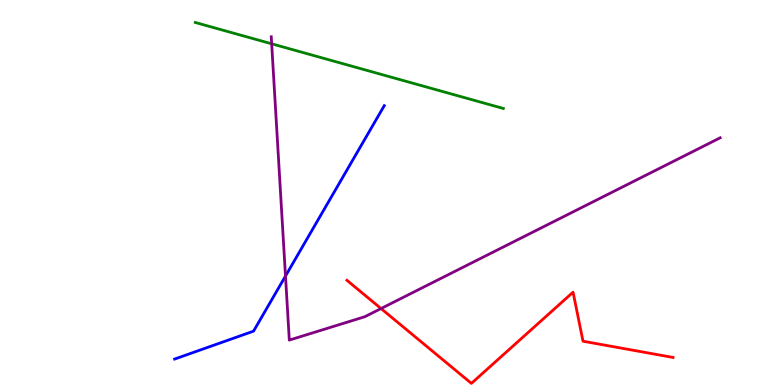[{'lines': ['blue', 'red'], 'intersections': []}, {'lines': ['green', 'red'], 'intersections': []}, {'lines': ['purple', 'red'], 'intersections': [{'x': 4.92, 'y': 1.99}]}, {'lines': ['blue', 'green'], 'intersections': []}, {'lines': ['blue', 'purple'], 'intersections': [{'x': 3.68, 'y': 2.83}]}, {'lines': ['green', 'purple'], 'intersections': [{'x': 3.51, 'y': 8.86}]}]